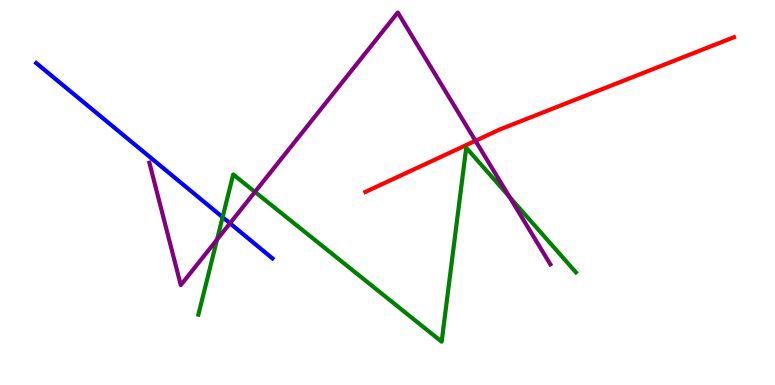[{'lines': ['blue', 'red'], 'intersections': []}, {'lines': ['green', 'red'], 'intersections': []}, {'lines': ['purple', 'red'], 'intersections': [{'x': 6.14, 'y': 6.34}]}, {'lines': ['blue', 'green'], 'intersections': [{'x': 2.87, 'y': 4.36}]}, {'lines': ['blue', 'purple'], 'intersections': [{'x': 2.97, 'y': 4.2}]}, {'lines': ['green', 'purple'], 'intersections': [{'x': 2.8, 'y': 3.78}, {'x': 3.29, 'y': 5.01}, {'x': 6.57, 'y': 4.89}]}]